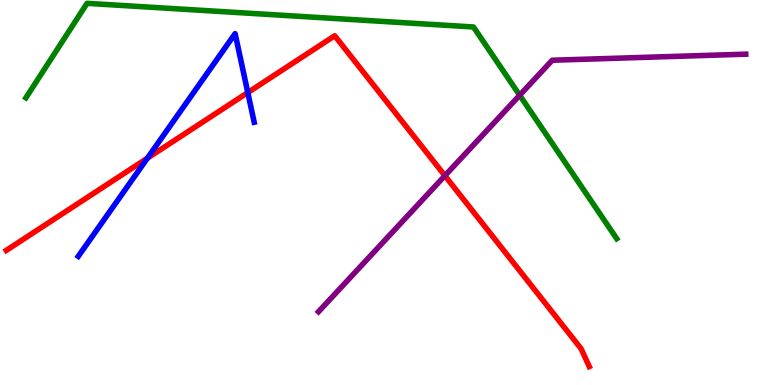[{'lines': ['blue', 'red'], 'intersections': [{'x': 1.9, 'y': 5.89}, {'x': 3.2, 'y': 7.6}]}, {'lines': ['green', 'red'], 'intersections': []}, {'lines': ['purple', 'red'], 'intersections': [{'x': 5.74, 'y': 5.44}]}, {'lines': ['blue', 'green'], 'intersections': []}, {'lines': ['blue', 'purple'], 'intersections': []}, {'lines': ['green', 'purple'], 'intersections': [{'x': 6.71, 'y': 7.53}]}]